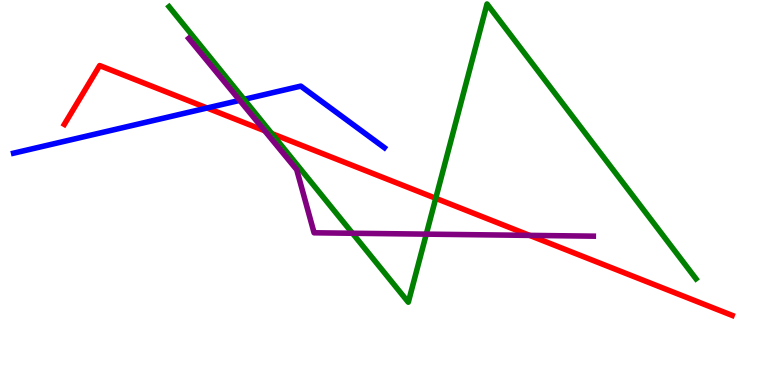[{'lines': ['blue', 'red'], 'intersections': [{'x': 2.67, 'y': 7.19}]}, {'lines': ['green', 'red'], 'intersections': [{'x': 3.51, 'y': 6.53}, {'x': 5.62, 'y': 4.85}]}, {'lines': ['purple', 'red'], 'intersections': [{'x': 3.42, 'y': 6.6}, {'x': 6.83, 'y': 3.89}]}, {'lines': ['blue', 'green'], 'intersections': [{'x': 3.15, 'y': 7.42}]}, {'lines': ['blue', 'purple'], 'intersections': [{'x': 3.09, 'y': 7.39}]}, {'lines': ['green', 'purple'], 'intersections': [{'x': 4.55, 'y': 3.94}, {'x': 5.5, 'y': 3.92}]}]